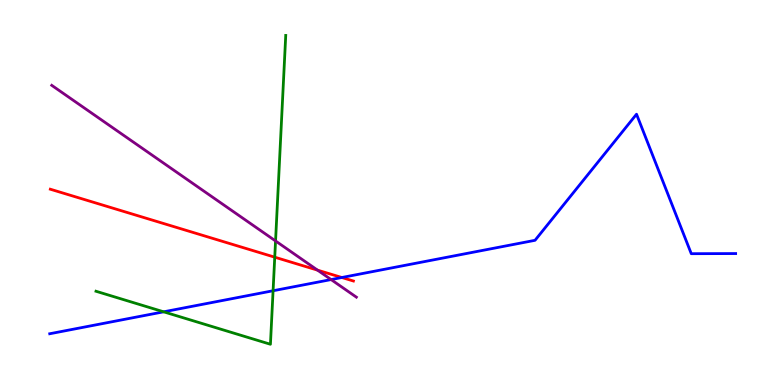[{'lines': ['blue', 'red'], 'intersections': [{'x': 4.41, 'y': 2.79}]}, {'lines': ['green', 'red'], 'intersections': [{'x': 3.55, 'y': 3.32}]}, {'lines': ['purple', 'red'], 'intersections': [{'x': 4.1, 'y': 2.98}]}, {'lines': ['blue', 'green'], 'intersections': [{'x': 2.11, 'y': 1.9}, {'x': 3.52, 'y': 2.45}]}, {'lines': ['blue', 'purple'], 'intersections': [{'x': 4.27, 'y': 2.74}]}, {'lines': ['green', 'purple'], 'intersections': [{'x': 3.56, 'y': 3.74}]}]